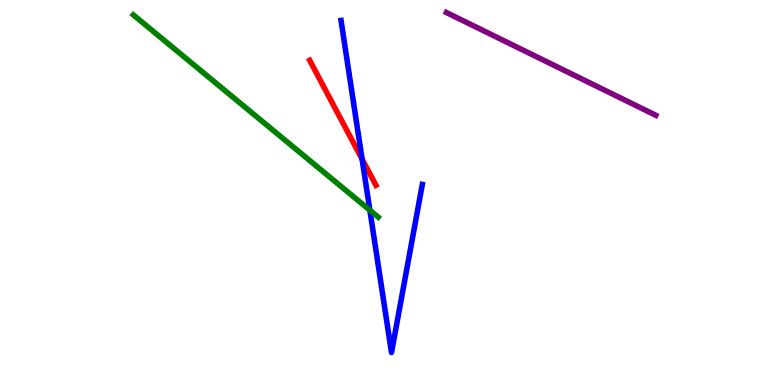[{'lines': ['blue', 'red'], 'intersections': [{'x': 4.67, 'y': 5.86}]}, {'lines': ['green', 'red'], 'intersections': []}, {'lines': ['purple', 'red'], 'intersections': []}, {'lines': ['blue', 'green'], 'intersections': [{'x': 4.77, 'y': 4.54}]}, {'lines': ['blue', 'purple'], 'intersections': []}, {'lines': ['green', 'purple'], 'intersections': []}]